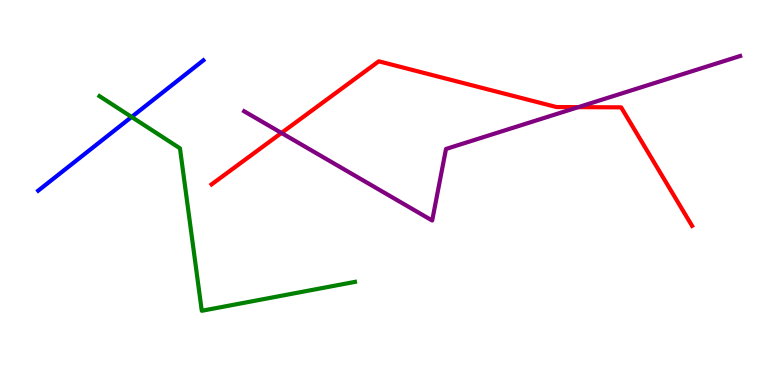[{'lines': ['blue', 'red'], 'intersections': []}, {'lines': ['green', 'red'], 'intersections': []}, {'lines': ['purple', 'red'], 'intersections': [{'x': 3.63, 'y': 6.55}, {'x': 7.46, 'y': 7.22}]}, {'lines': ['blue', 'green'], 'intersections': [{'x': 1.7, 'y': 6.96}]}, {'lines': ['blue', 'purple'], 'intersections': []}, {'lines': ['green', 'purple'], 'intersections': []}]